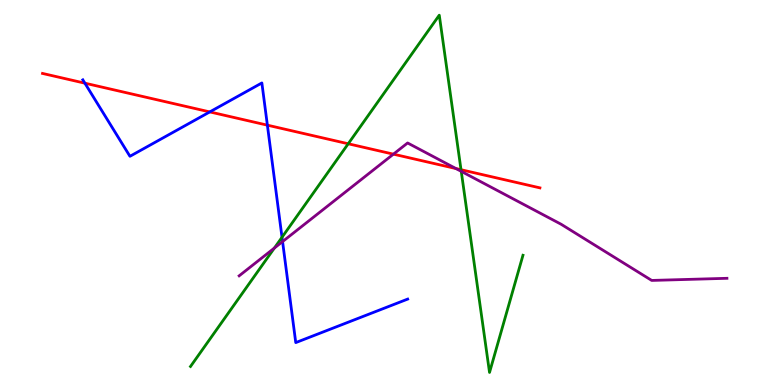[{'lines': ['blue', 'red'], 'intersections': [{'x': 1.1, 'y': 7.84}, {'x': 2.71, 'y': 7.09}, {'x': 3.45, 'y': 6.75}]}, {'lines': ['green', 'red'], 'intersections': [{'x': 4.49, 'y': 6.27}, {'x': 5.95, 'y': 5.59}]}, {'lines': ['purple', 'red'], 'intersections': [{'x': 5.08, 'y': 6.0}, {'x': 5.88, 'y': 5.62}]}, {'lines': ['blue', 'green'], 'intersections': [{'x': 3.64, 'y': 3.84}]}, {'lines': ['blue', 'purple'], 'intersections': [{'x': 3.65, 'y': 3.73}]}, {'lines': ['green', 'purple'], 'intersections': [{'x': 3.54, 'y': 3.56}, {'x': 5.95, 'y': 5.55}]}]